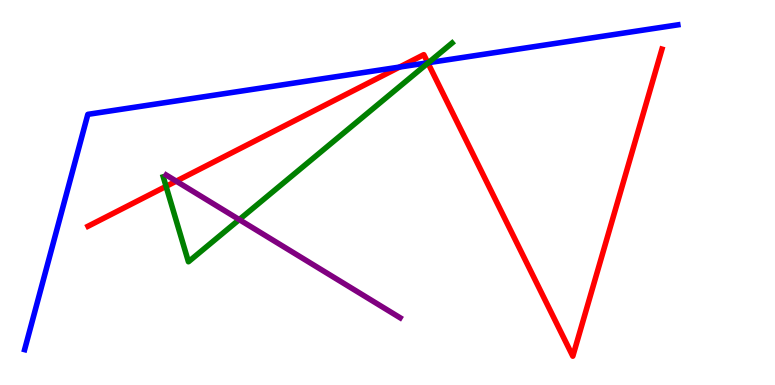[{'lines': ['blue', 'red'], 'intersections': [{'x': 5.16, 'y': 8.26}, {'x': 5.52, 'y': 8.37}]}, {'lines': ['green', 'red'], 'intersections': [{'x': 2.14, 'y': 5.16}, {'x': 5.52, 'y': 8.36}]}, {'lines': ['purple', 'red'], 'intersections': [{'x': 2.27, 'y': 5.29}]}, {'lines': ['blue', 'green'], 'intersections': [{'x': 5.53, 'y': 8.37}]}, {'lines': ['blue', 'purple'], 'intersections': []}, {'lines': ['green', 'purple'], 'intersections': [{'x': 3.09, 'y': 4.3}]}]